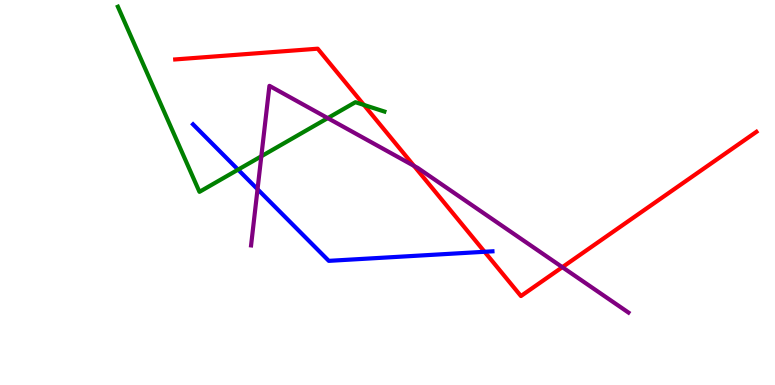[{'lines': ['blue', 'red'], 'intersections': [{'x': 6.25, 'y': 3.46}]}, {'lines': ['green', 'red'], 'intersections': [{'x': 4.7, 'y': 7.27}]}, {'lines': ['purple', 'red'], 'intersections': [{'x': 5.34, 'y': 5.69}, {'x': 7.26, 'y': 3.06}]}, {'lines': ['blue', 'green'], 'intersections': [{'x': 3.07, 'y': 5.59}]}, {'lines': ['blue', 'purple'], 'intersections': [{'x': 3.32, 'y': 5.09}]}, {'lines': ['green', 'purple'], 'intersections': [{'x': 3.37, 'y': 5.94}, {'x': 4.23, 'y': 6.93}]}]